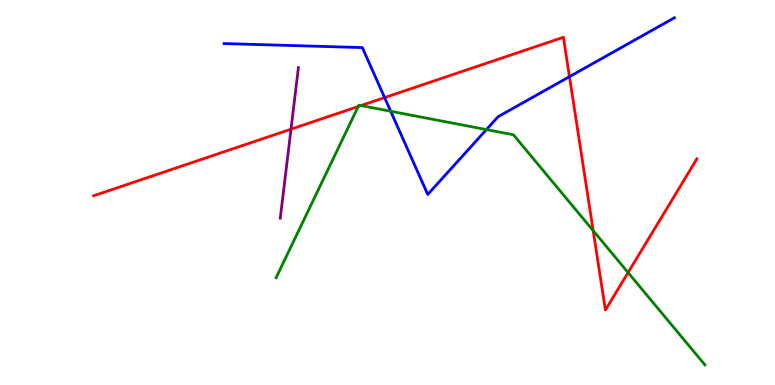[{'lines': ['blue', 'red'], 'intersections': [{'x': 4.96, 'y': 7.46}, {'x': 7.35, 'y': 8.01}]}, {'lines': ['green', 'red'], 'intersections': [{'x': 4.62, 'y': 7.23}, {'x': 4.66, 'y': 7.26}, {'x': 7.65, 'y': 4.01}, {'x': 8.1, 'y': 2.92}]}, {'lines': ['purple', 'red'], 'intersections': [{'x': 3.75, 'y': 6.64}]}, {'lines': ['blue', 'green'], 'intersections': [{'x': 5.04, 'y': 7.11}, {'x': 6.28, 'y': 6.63}]}, {'lines': ['blue', 'purple'], 'intersections': []}, {'lines': ['green', 'purple'], 'intersections': []}]